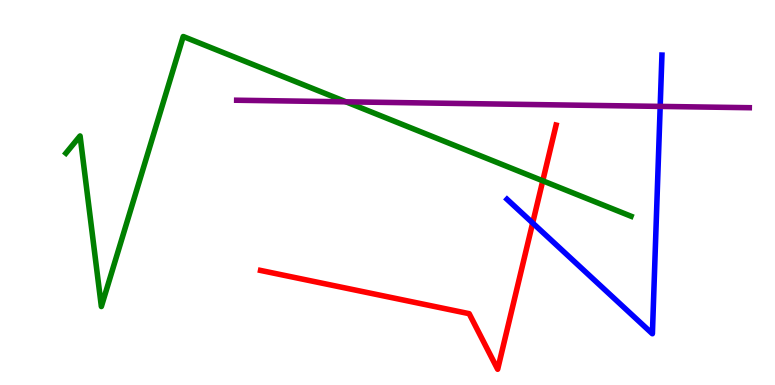[{'lines': ['blue', 'red'], 'intersections': [{'x': 6.87, 'y': 4.21}]}, {'lines': ['green', 'red'], 'intersections': [{'x': 7.0, 'y': 5.3}]}, {'lines': ['purple', 'red'], 'intersections': []}, {'lines': ['blue', 'green'], 'intersections': []}, {'lines': ['blue', 'purple'], 'intersections': [{'x': 8.52, 'y': 7.24}]}, {'lines': ['green', 'purple'], 'intersections': [{'x': 4.46, 'y': 7.36}]}]